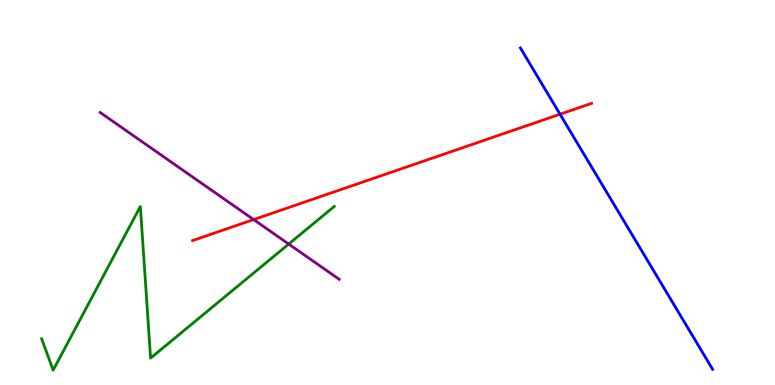[{'lines': ['blue', 'red'], 'intersections': [{'x': 7.23, 'y': 7.03}]}, {'lines': ['green', 'red'], 'intersections': []}, {'lines': ['purple', 'red'], 'intersections': [{'x': 3.27, 'y': 4.3}]}, {'lines': ['blue', 'green'], 'intersections': []}, {'lines': ['blue', 'purple'], 'intersections': []}, {'lines': ['green', 'purple'], 'intersections': [{'x': 3.73, 'y': 3.66}]}]